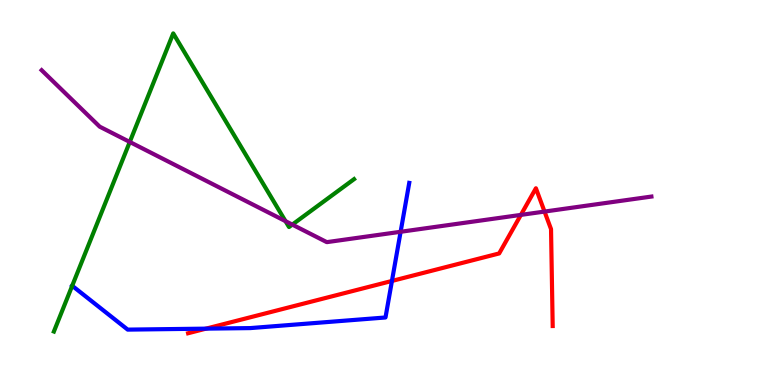[{'lines': ['blue', 'red'], 'intersections': [{'x': 2.66, 'y': 1.46}, {'x': 5.06, 'y': 2.7}]}, {'lines': ['green', 'red'], 'intersections': []}, {'lines': ['purple', 'red'], 'intersections': [{'x': 6.72, 'y': 4.42}, {'x': 7.03, 'y': 4.5}]}, {'lines': ['blue', 'green'], 'intersections': [{'x': 0.932, 'y': 2.58}]}, {'lines': ['blue', 'purple'], 'intersections': [{'x': 5.17, 'y': 3.98}]}, {'lines': ['green', 'purple'], 'intersections': [{'x': 1.67, 'y': 6.31}, {'x': 3.68, 'y': 4.26}, {'x': 3.77, 'y': 4.17}]}]